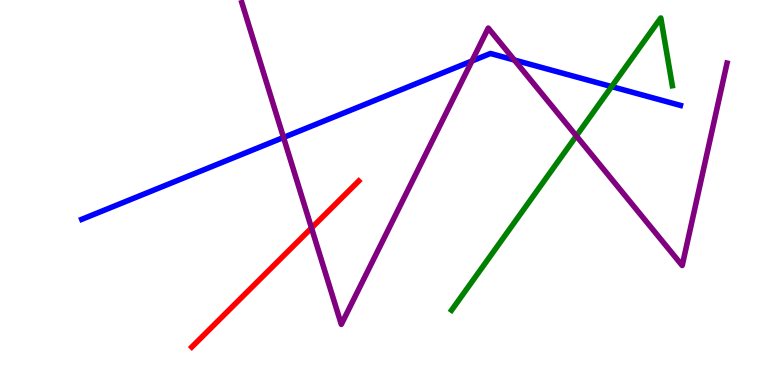[{'lines': ['blue', 'red'], 'intersections': []}, {'lines': ['green', 'red'], 'intersections': []}, {'lines': ['purple', 'red'], 'intersections': [{'x': 4.02, 'y': 4.08}]}, {'lines': ['blue', 'green'], 'intersections': [{'x': 7.89, 'y': 7.75}]}, {'lines': ['blue', 'purple'], 'intersections': [{'x': 3.66, 'y': 6.43}, {'x': 6.09, 'y': 8.42}, {'x': 6.64, 'y': 8.44}]}, {'lines': ['green', 'purple'], 'intersections': [{'x': 7.44, 'y': 6.47}]}]